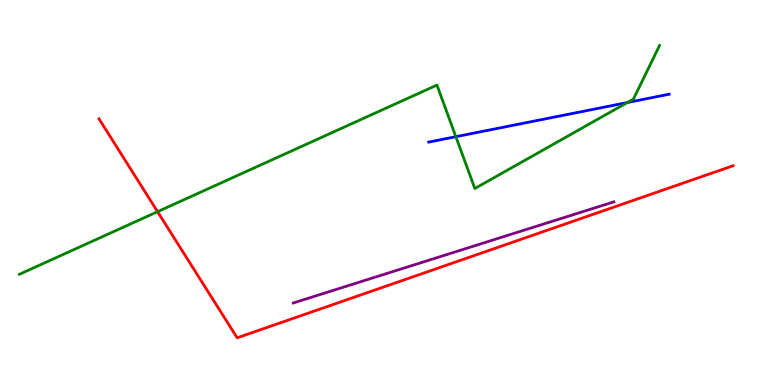[{'lines': ['blue', 'red'], 'intersections': []}, {'lines': ['green', 'red'], 'intersections': [{'x': 2.03, 'y': 4.5}]}, {'lines': ['purple', 'red'], 'intersections': []}, {'lines': ['blue', 'green'], 'intersections': [{'x': 5.88, 'y': 6.45}, {'x': 8.1, 'y': 7.34}]}, {'lines': ['blue', 'purple'], 'intersections': []}, {'lines': ['green', 'purple'], 'intersections': []}]